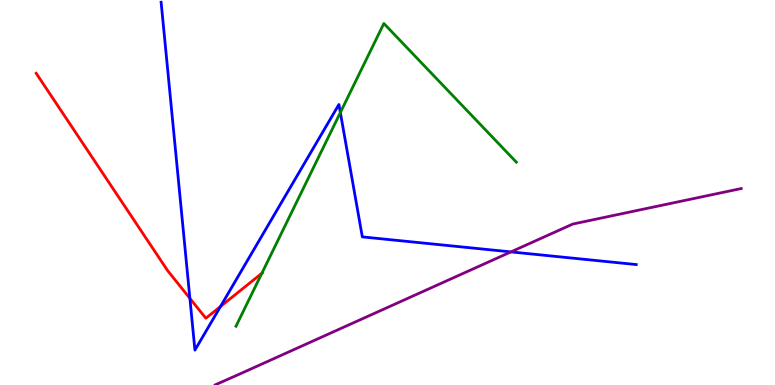[{'lines': ['blue', 'red'], 'intersections': [{'x': 2.45, 'y': 2.25}, {'x': 2.85, 'y': 2.04}]}, {'lines': ['green', 'red'], 'intersections': [{'x': 3.38, 'y': 2.9}]}, {'lines': ['purple', 'red'], 'intersections': []}, {'lines': ['blue', 'green'], 'intersections': [{'x': 4.39, 'y': 7.08}]}, {'lines': ['blue', 'purple'], 'intersections': [{'x': 6.59, 'y': 3.46}]}, {'lines': ['green', 'purple'], 'intersections': []}]